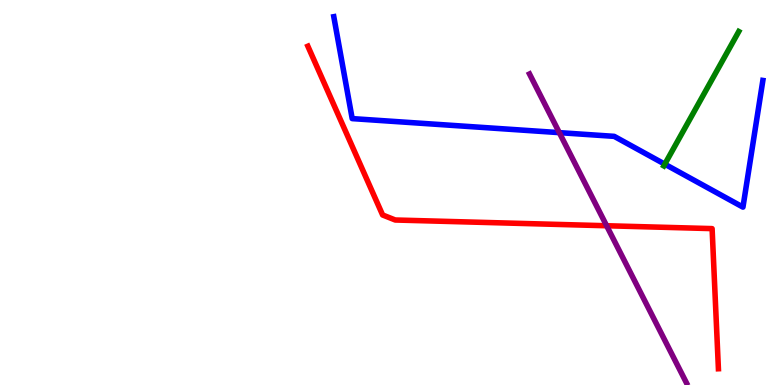[{'lines': ['blue', 'red'], 'intersections': []}, {'lines': ['green', 'red'], 'intersections': []}, {'lines': ['purple', 'red'], 'intersections': [{'x': 7.83, 'y': 4.14}]}, {'lines': ['blue', 'green'], 'intersections': [{'x': 8.58, 'y': 5.74}]}, {'lines': ['blue', 'purple'], 'intersections': [{'x': 7.22, 'y': 6.55}]}, {'lines': ['green', 'purple'], 'intersections': []}]